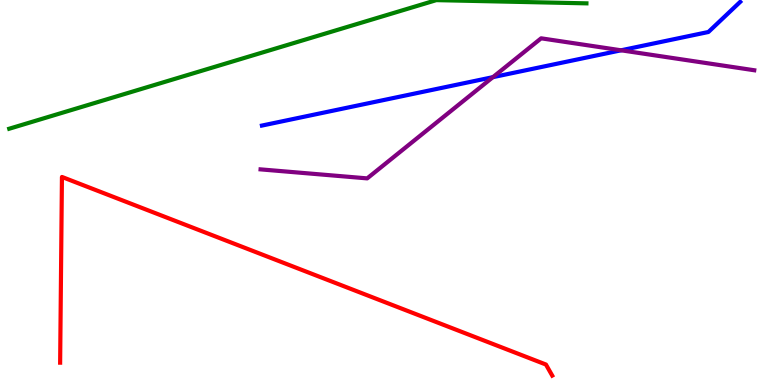[{'lines': ['blue', 'red'], 'intersections': []}, {'lines': ['green', 'red'], 'intersections': []}, {'lines': ['purple', 'red'], 'intersections': []}, {'lines': ['blue', 'green'], 'intersections': []}, {'lines': ['blue', 'purple'], 'intersections': [{'x': 6.36, 'y': 8.0}, {'x': 8.01, 'y': 8.69}]}, {'lines': ['green', 'purple'], 'intersections': []}]